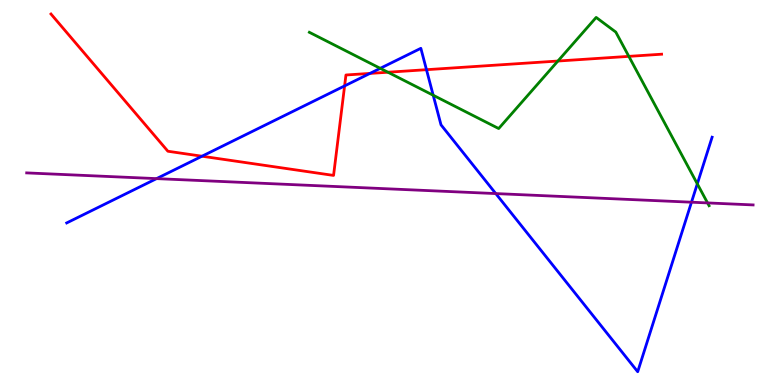[{'lines': ['blue', 'red'], 'intersections': [{'x': 2.61, 'y': 5.94}, {'x': 4.45, 'y': 7.77}, {'x': 4.77, 'y': 8.09}, {'x': 5.5, 'y': 8.19}]}, {'lines': ['green', 'red'], 'intersections': [{'x': 5.01, 'y': 8.12}, {'x': 7.2, 'y': 8.41}, {'x': 8.11, 'y': 8.54}]}, {'lines': ['purple', 'red'], 'intersections': []}, {'lines': ['blue', 'green'], 'intersections': [{'x': 4.91, 'y': 8.23}, {'x': 5.59, 'y': 7.53}, {'x': 9.0, 'y': 5.22}]}, {'lines': ['blue', 'purple'], 'intersections': [{'x': 2.02, 'y': 5.36}, {'x': 6.4, 'y': 4.97}, {'x': 8.92, 'y': 4.75}]}, {'lines': ['green', 'purple'], 'intersections': [{'x': 9.13, 'y': 4.73}]}]